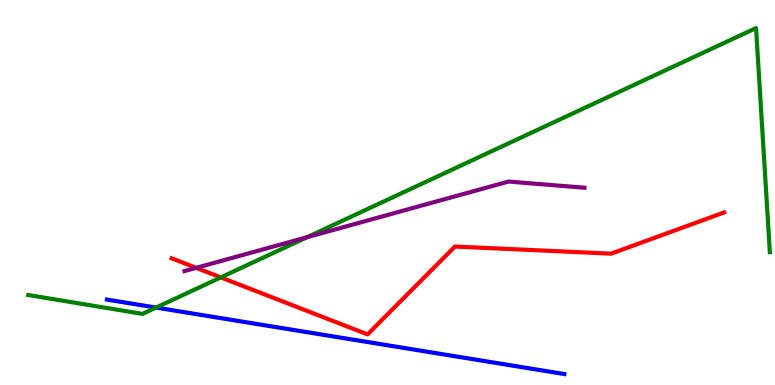[{'lines': ['blue', 'red'], 'intersections': []}, {'lines': ['green', 'red'], 'intersections': [{'x': 2.85, 'y': 2.79}]}, {'lines': ['purple', 'red'], 'intersections': [{'x': 2.53, 'y': 3.04}]}, {'lines': ['blue', 'green'], 'intersections': [{'x': 2.01, 'y': 2.01}]}, {'lines': ['blue', 'purple'], 'intersections': []}, {'lines': ['green', 'purple'], 'intersections': [{'x': 3.96, 'y': 3.84}]}]